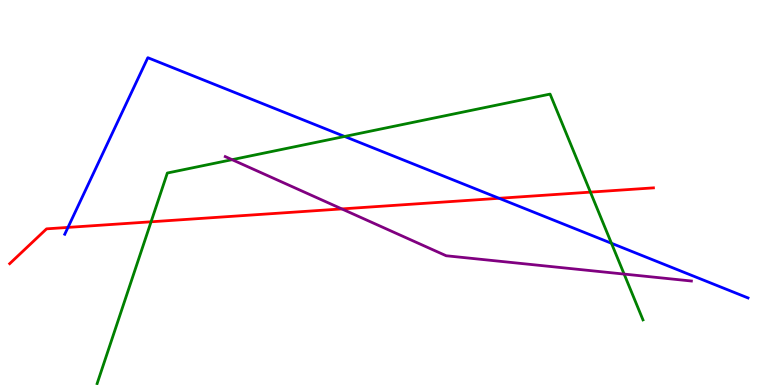[{'lines': ['blue', 'red'], 'intersections': [{'x': 0.877, 'y': 4.09}, {'x': 6.44, 'y': 4.85}]}, {'lines': ['green', 'red'], 'intersections': [{'x': 1.95, 'y': 4.24}, {'x': 7.62, 'y': 5.01}]}, {'lines': ['purple', 'red'], 'intersections': [{'x': 4.41, 'y': 4.57}]}, {'lines': ['blue', 'green'], 'intersections': [{'x': 4.45, 'y': 6.46}, {'x': 7.89, 'y': 3.68}]}, {'lines': ['blue', 'purple'], 'intersections': []}, {'lines': ['green', 'purple'], 'intersections': [{'x': 2.99, 'y': 5.85}, {'x': 8.05, 'y': 2.88}]}]